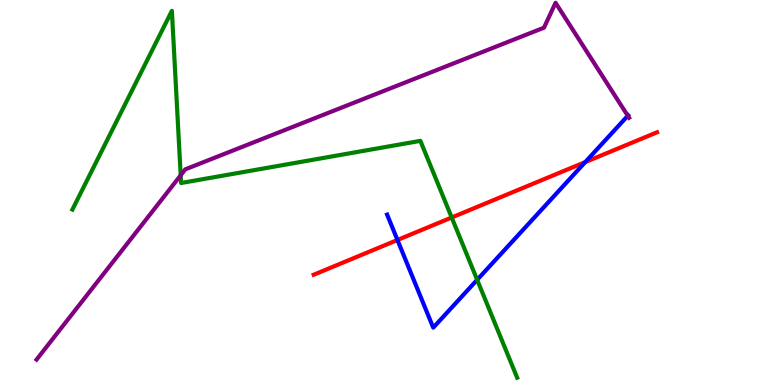[{'lines': ['blue', 'red'], 'intersections': [{'x': 5.13, 'y': 3.77}, {'x': 7.55, 'y': 5.79}]}, {'lines': ['green', 'red'], 'intersections': [{'x': 5.83, 'y': 4.35}]}, {'lines': ['purple', 'red'], 'intersections': []}, {'lines': ['blue', 'green'], 'intersections': [{'x': 6.16, 'y': 2.73}]}, {'lines': ['blue', 'purple'], 'intersections': [{'x': 8.1, 'y': 6.99}]}, {'lines': ['green', 'purple'], 'intersections': [{'x': 2.33, 'y': 5.45}]}]